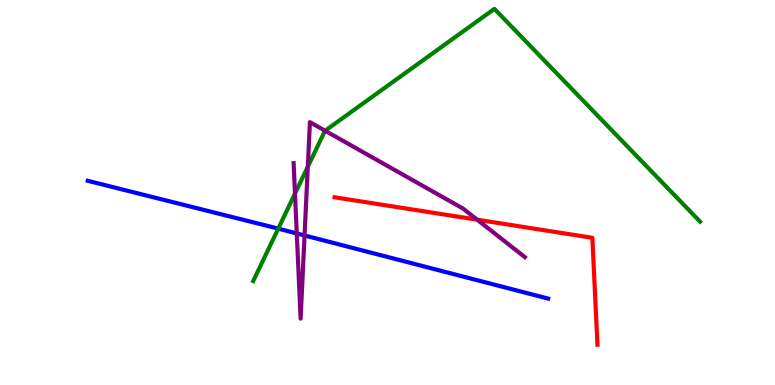[{'lines': ['blue', 'red'], 'intersections': []}, {'lines': ['green', 'red'], 'intersections': []}, {'lines': ['purple', 'red'], 'intersections': [{'x': 6.16, 'y': 4.29}]}, {'lines': ['blue', 'green'], 'intersections': [{'x': 3.59, 'y': 4.06}]}, {'lines': ['blue', 'purple'], 'intersections': [{'x': 3.83, 'y': 3.94}, {'x': 3.93, 'y': 3.88}]}, {'lines': ['green', 'purple'], 'intersections': [{'x': 3.81, 'y': 4.97}, {'x': 3.97, 'y': 5.67}, {'x': 4.2, 'y': 6.6}]}]